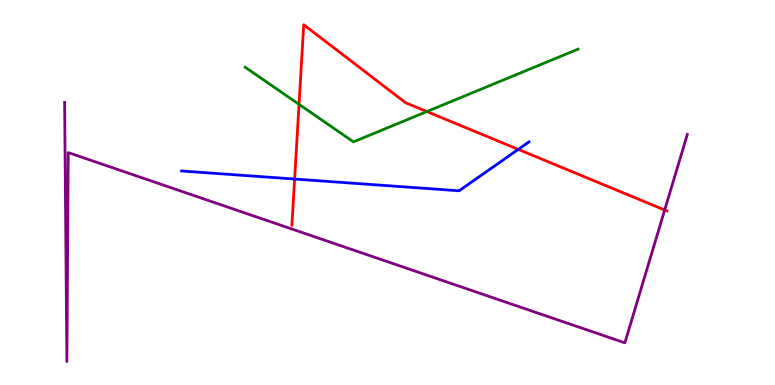[{'lines': ['blue', 'red'], 'intersections': [{'x': 3.8, 'y': 5.35}, {'x': 6.69, 'y': 6.12}]}, {'lines': ['green', 'red'], 'intersections': [{'x': 3.86, 'y': 7.29}, {'x': 5.51, 'y': 7.1}]}, {'lines': ['purple', 'red'], 'intersections': [{'x': 8.58, 'y': 4.55}]}, {'lines': ['blue', 'green'], 'intersections': []}, {'lines': ['blue', 'purple'], 'intersections': []}, {'lines': ['green', 'purple'], 'intersections': []}]